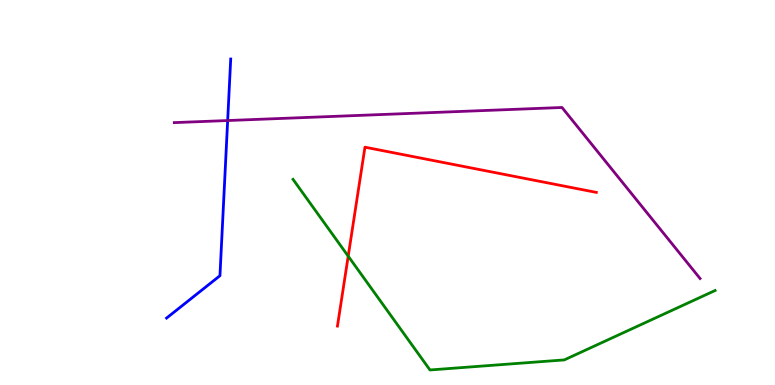[{'lines': ['blue', 'red'], 'intersections': []}, {'lines': ['green', 'red'], 'intersections': [{'x': 4.49, 'y': 3.35}]}, {'lines': ['purple', 'red'], 'intersections': []}, {'lines': ['blue', 'green'], 'intersections': []}, {'lines': ['blue', 'purple'], 'intersections': [{'x': 2.94, 'y': 6.87}]}, {'lines': ['green', 'purple'], 'intersections': []}]